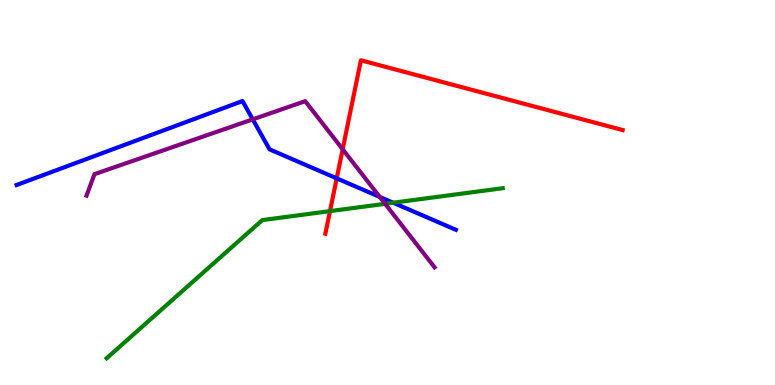[{'lines': ['blue', 'red'], 'intersections': [{'x': 4.34, 'y': 5.37}]}, {'lines': ['green', 'red'], 'intersections': [{'x': 4.26, 'y': 4.52}]}, {'lines': ['purple', 'red'], 'intersections': [{'x': 4.42, 'y': 6.12}]}, {'lines': ['blue', 'green'], 'intersections': [{'x': 5.07, 'y': 4.73}]}, {'lines': ['blue', 'purple'], 'intersections': [{'x': 3.26, 'y': 6.9}, {'x': 4.9, 'y': 4.88}]}, {'lines': ['green', 'purple'], 'intersections': [{'x': 4.97, 'y': 4.71}]}]